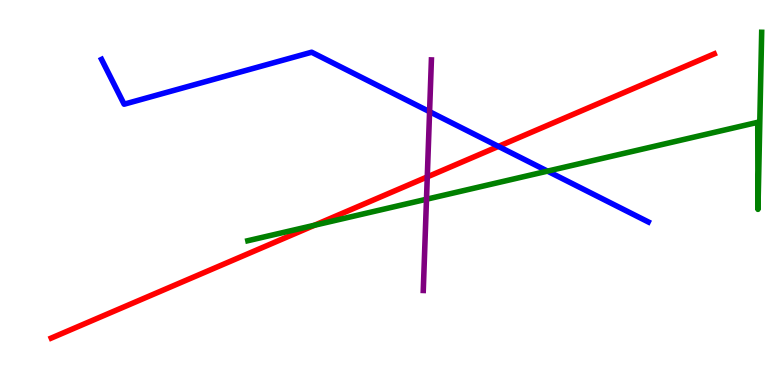[{'lines': ['blue', 'red'], 'intersections': [{'x': 6.43, 'y': 6.2}]}, {'lines': ['green', 'red'], 'intersections': [{'x': 4.06, 'y': 4.15}]}, {'lines': ['purple', 'red'], 'intersections': [{'x': 5.51, 'y': 5.41}]}, {'lines': ['blue', 'green'], 'intersections': [{'x': 7.06, 'y': 5.56}]}, {'lines': ['blue', 'purple'], 'intersections': [{'x': 5.54, 'y': 7.1}]}, {'lines': ['green', 'purple'], 'intersections': [{'x': 5.5, 'y': 4.83}]}]